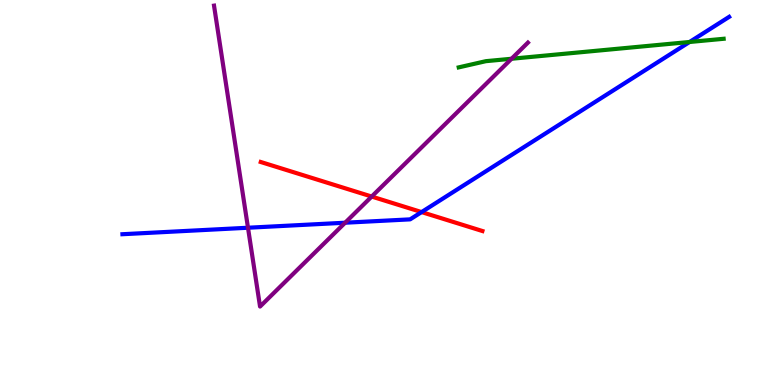[{'lines': ['blue', 'red'], 'intersections': [{'x': 5.44, 'y': 4.49}]}, {'lines': ['green', 'red'], 'intersections': []}, {'lines': ['purple', 'red'], 'intersections': [{'x': 4.8, 'y': 4.89}]}, {'lines': ['blue', 'green'], 'intersections': [{'x': 8.9, 'y': 8.91}]}, {'lines': ['blue', 'purple'], 'intersections': [{'x': 3.2, 'y': 4.08}, {'x': 4.45, 'y': 4.22}]}, {'lines': ['green', 'purple'], 'intersections': [{'x': 6.6, 'y': 8.47}]}]